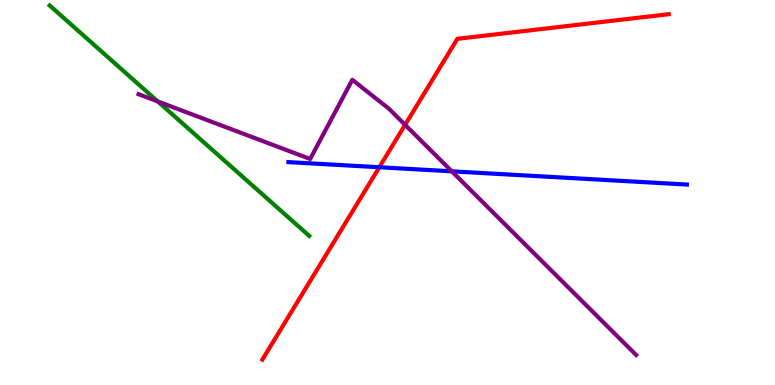[{'lines': ['blue', 'red'], 'intersections': [{'x': 4.89, 'y': 5.66}]}, {'lines': ['green', 'red'], 'intersections': []}, {'lines': ['purple', 'red'], 'intersections': [{'x': 5.23, 'y': 6.76}]}, {'lines': ['blue', 'green'], 'intersections': []}, {'lines': ['blue', 'purple'], 'intersections': [{'x': 5.83, 'y': 5.55}]}, {'lines': ['green', 'purple'], 'intersections': [{'x': 2.04, 'y': 7.37}]}]